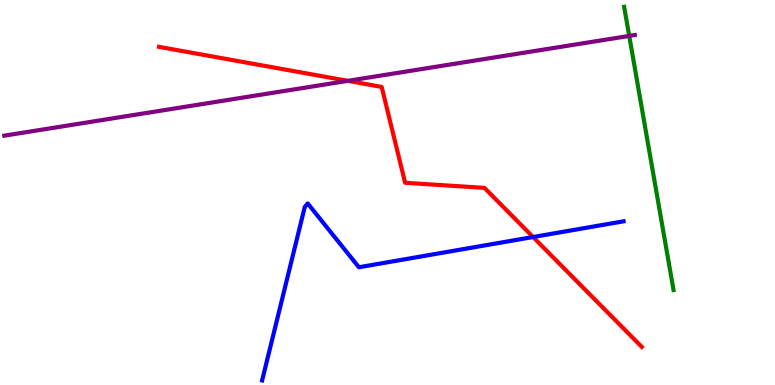[{'lines': ['blue', 'red'], 'intersections': [{'x': 6.88, 'y': 3.84}]}, {'lines': ['green', 'red'], 'intersections': []}, {'lines': ['purple', 'red'], 'intersections': [{'x': 4.49, 'y': 7.9}]}, {'lines': ['blue', 'green'], 'intersections': []}, {'lines': ['blue', 'purple'], 'intersections': []}, {'lines': ['green', 'purple'], 'intersections': [{'x': 8.12, 'y': 9.07}]}]